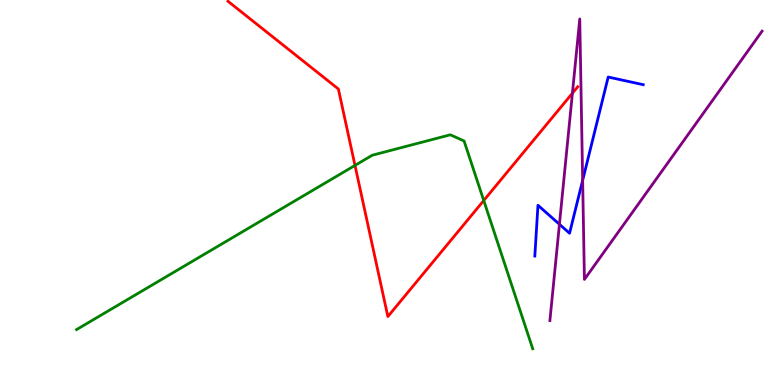[{'lines': ['blue', 'red'], 'intersections': []}, {'lines': ['green', 'red'], 'intersections': [{'x': 4.58, 'y': 5.7}, {'x': 6.24, 'y': 4.79}]}, {'lines': ['purple', 'red'], 'intersections': [{'x': 7.39, 'y': 7.58}]}, {'lines': ['blue', 'green'], 'intersections': []}, {'lines': ['blue', 'purple'], 'intersections': [{'x': 7.22, 'y': 4.17}, {'x': 7.52, 'y': 5.32}]}, {'lines': ['green', 'purple'], 'intersections': []}]